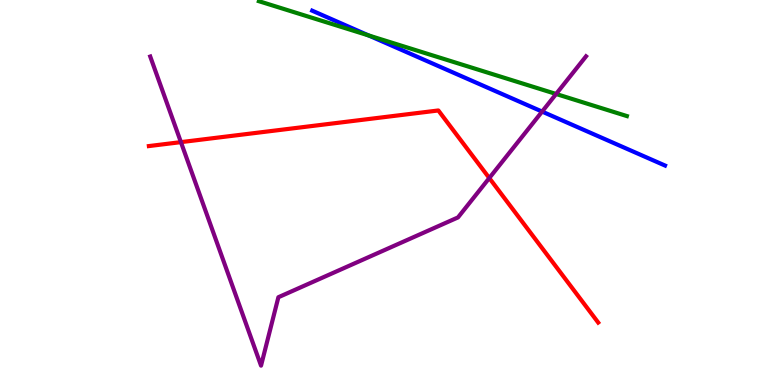[{'lines': ['blue', 'red'], 'intersections': []}, {'lines': ['green', 'red'], 'intersections': []}, {'lines': ['purple', 'red'], 'intersections': [{'x': 2.33, 'y': 6.31}, {'x': 6.31, 'y': 5.38}]}, {'lines': ['blue', 'green'], 'intersections': [{'x': 4.76, 'y': 9.08}]}, {'lines': ['blue', 'purple'], 'intersections': [{'x': 7.0, 'y': 7.1}]}, {'lines': ['green', 'purple'], 'intersections': [{'x': 7.18, 'y': 7.56}]}]